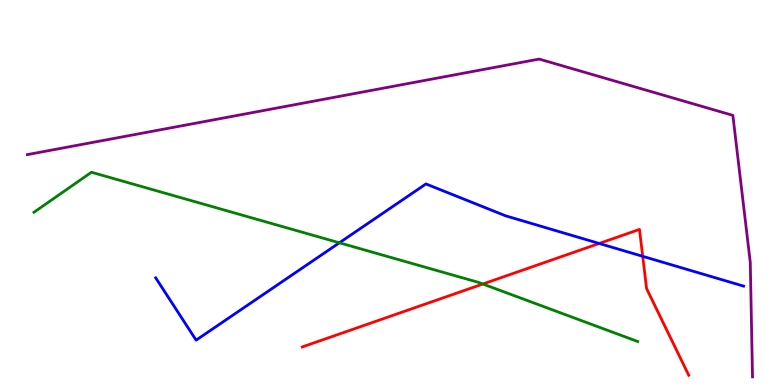[{'lines': ['blue', 'red'], 'intersections': [{'x': 7.73, 'y': 3.68}, {'x': 8.29, 'y': 3.34}]}, {'lines': ['green', 'red'], 'intersections': [{'x': 6.23, 'y': 2.62}]}, {'lines': ['purple', 'red'], 'intersections': []}, {'lines': ['blue', 'green'], 'intersections': [{'x': 4.38, 'y': 3.69}]}, {'lines': ['blue', 'purple'], 'intersections': []}, {'lines': ['green', 'purple'], 'intersections': []}]